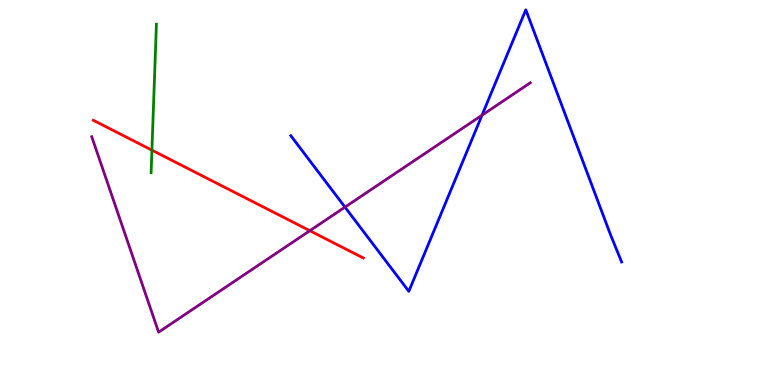[{'lines': ['blue', 'red'], 'intersections': []}, {'lines': ['green', 'red'], 'intersections': [{'x': 1.96, 'y': 6.1}]}, {'lines': ['purple', 'red'], 'intersections': [{'x': 4.0, 'y': 4.01}]}, {'lines': ['blue', 'green'], 'intersections': []}, {'lines': ['blue', 'purple'], 'intersections': [{'x': 4.45, 'y': 4.62}, {'x': 6.22, 'y': 7.01}]}, {'lines': ['green', 'purple'], 'intersections': []}]